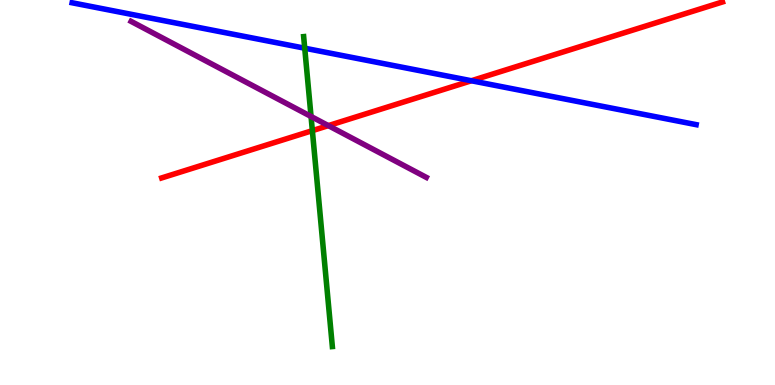[{'lines': ['blue', 'red'], 'intersections': [{'x': 6.08, 'y': 7.9}]}, {'lines': ['green', 'red'], 'intersections': [{'x': 4.03, 'y': 6.61}]}, {'lines': ['purple', 'red'], 'intersections': [{'x': 4.24, 'y': 6.74}]}, {'lines': ['blue', 'green'], 'intersections': [{'x': 3.93, 'y': 8.75}]}, {'lines': ['blue', 'purple'], 'intersections': []}, {'lines': ['green', 'purple'], 'intersections': [{'x': 4.01, 'y': 6.97}]}]